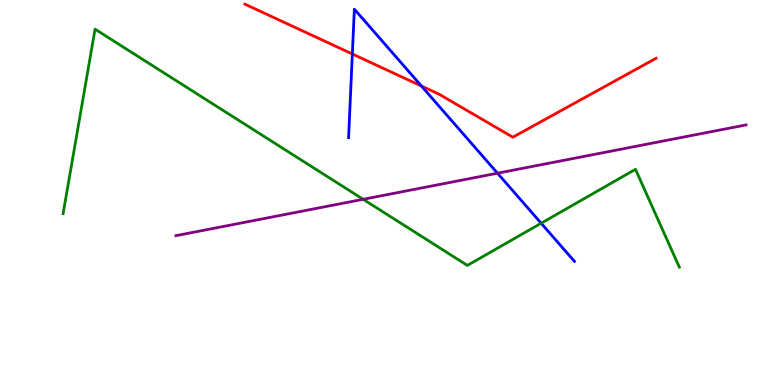[{'lines': ['blue', 'red'], 'intersections': [{'x': 4.55, 'y': 8.6}, {'x': 5.44, 'y': 7.77}]}, {'lines': ['green', 'red'], 'intersections': []}, {'lines': ['purple', 'red'], 'intersections': []}, {'lines': ['blue', 'green'], 'intersections': [{'x': 6.98, 'y': 4.2}]}, {'lines': ['blue', 'purple'], 'intersections': [{'x': 6.42, 'y': 5.5}]}, {'lines': ['green', 'purple'], 'intersections': [{'x': 4.69, 'y': 4.82}]}]